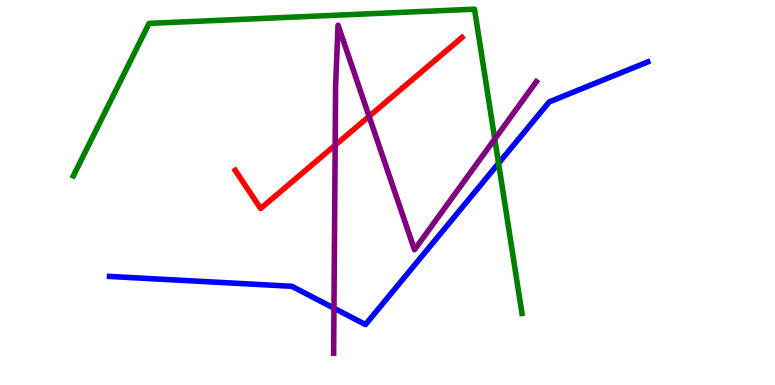[{'lines': ['blue', 'red'], 'intersections': []}, {'lines': ['green', 'red'], 'intersections': []}, {'lines': ['purple', 'red'], 'intersections': [{'x': 4.32, 'y': 6.23}, {'x': 4.76, 'y': 6.98}]}, {'lines': ['blue', 'green'], 'intersections': [{'x': 6.43, 'y': 5.76}]}, {'lines': ['blue', 'purple'], 'intersections': [{'x': 4.31, 'y': 2.0}]}, {'lines': ['green', 'purple'], 'intersections': [{'x': 6.38, 'y': 6.39}]}]